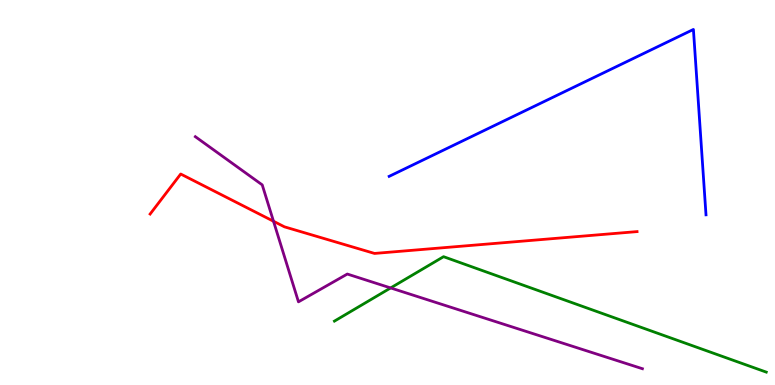[{'lines': ['blue', 'red'], 'intersections': []}, {'lines': ['green', 'red'], 'intersections': []}, {'lines': ['purple', 'red'], 'intersections': [{'x': 3.53, 'y': 4.25}]}, {'lines': ['blue', 'green'], 'intersections': []}, {'lines': ['blue', 'purple'], 'intersections': []}, {'lines': ['green', 'purple'], 'intersections': [{'x': 5.04, 'y': 2.52}]}]